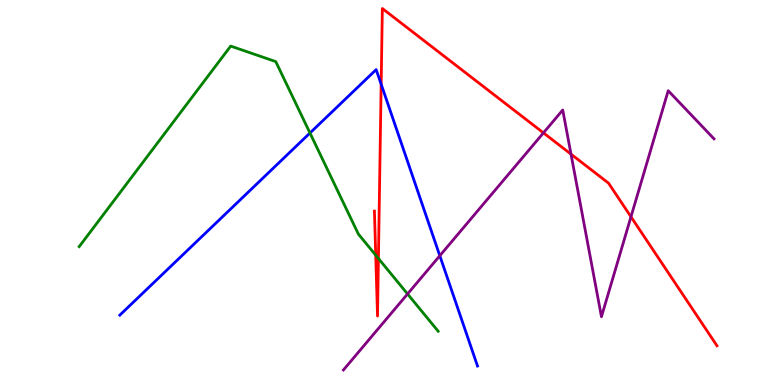[{'lines': ['blue', 'red'], 'intersections': [{'x': 4.92, 'y': 7.81}]}, {'lines': ['green', 'red'], 'intersections': [{'x': 4.85, 'y': 3.37}, {'x': 4.88, 'y': 3.29}]}, {'lines': ['purple', 'red'], 'intersections': [{'x': 7.01, 'y': 6.55}, {'x': 7.37, 'y': 6.0}, {'x': 8.14, 'y': 4.37}]}, {'lines': ['blue', 'green'], 'intersections': [{'x': 4.0, 'y': 6.55}]}, {'lines': ['blue', 'purple'], 'intersections': [{'x': 5.67, 'y': 3.36}]}, {'lines': ['green', 'purple'], 'intersections': [{'x': 5.26, 'y': 2.36}]}]